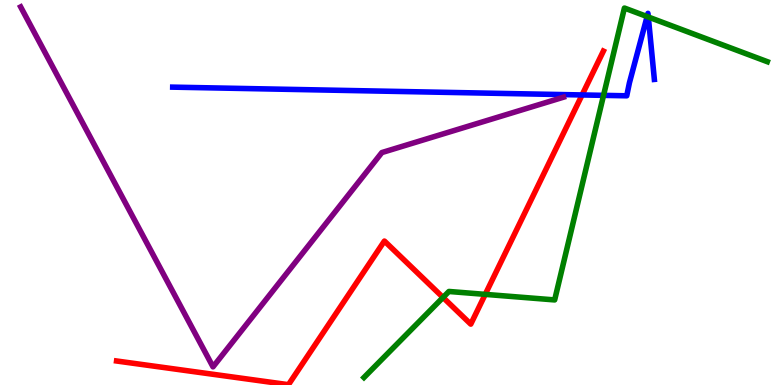[{'lines': ['blue', 'red'], 'intersections': [{'x': 7.51, 'y': 7.53}]}, {'lines': ['green', 'red'], 'intersections': [{'x': 5.72, 'y': 2.27}, {'x': 6.26, 'y': 2.35}]}, {'lines': ['purple', 'red'], 'intersections': []}, {'lines': ['blue', 'green'], 'intersections': [{'x': 7.79, 'y': 7.52}, {'x': 8.35, 'y': 9.57}, {'x': 8.37, 'y': 9.56}]}, {'lines': ['blue', 'purple'], 'intersections': []}, {'lines': ['green', 'purple'], 'intersections': []}]